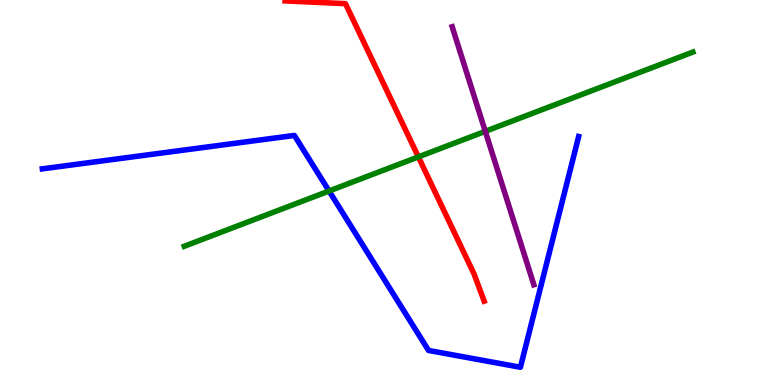[{'lines': ['blue', 'red'], 'intersections': []}, {'lines': ['green', 'red'], 'intersections': [{'x': 5.4, 'y': 5.92}]}, {'lines': ['purple', 'red'], 'intersections': []}, {'lines': ['blue', 'green'], 'intersections': [{'x': 4.25, 'y': 5.04}]}, {'lines': ['blue', 'purple'], 'intersections': []}, {'lines': ['green', 'purple'], 'intersections': [{'x': 6.26, 'y': 6.59}]}]